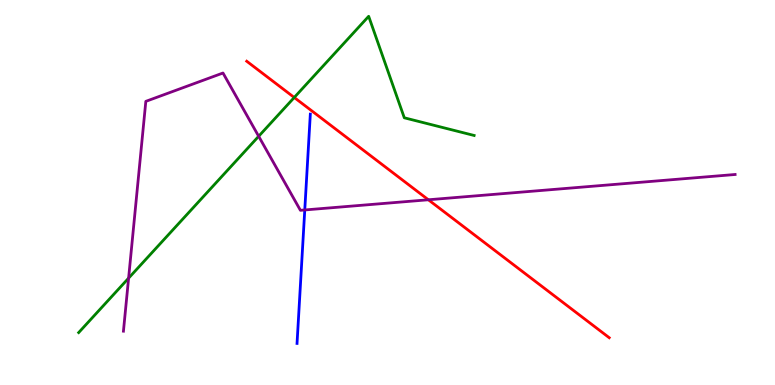[{'lines': ['blue', 'red'], 'intersections': []}, {'lines': ['green', 'red'], 'intersections': [{'x': 3.8, 'y': 7.47}]}, {'lines': ['purple', 'red'], 'intersections': [{'x': 5.53, 'y': 4.81}]}, {'lines': ['blue', 'green'], 'intersections': []}, {'lines': ['blue', 'purple'], 'intersections': [{'x': 3.93, 'y': 4.55}]}, {'lines': ['green', 'purple'], 'intersections': [{'x': 1.66, 'y': 2.78}, {'x': 3.34, 'y': 6.46}]}]